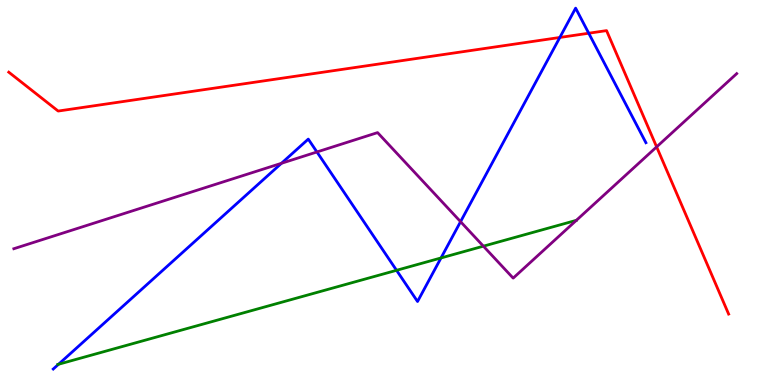[{'lines': ['blue', 'red'], 'intersections': [{'x': 7.22, 'y': 9.03}, {'x': 7.6, 'y': 9.14}]}, {'lines': ['green', 'red'], 'intersections': []}, {'lines': ['purple', 'red'], 'intersections': [{'x': 8.47, 'y': 6.18}]}, {'lines': ['blue', 'green'], 'intersections': [{'x': 0.755, 'y': 0.539}, {'x': 5.12, 'y': 2.98}, {'x': 5.69, 'y': 3.3}]}, {'lines': ['blue', 'purple'], 'intersections': [{'x': 3.63, 'y': 5.76}, {'x': 4.09, 'y': 6.05}, {'x': 5.94, 'y': 4.24}]}, {'lines': ['green', 'purple'], 'intersections': [{'x': 6.24, 'y': 3.61}]}]